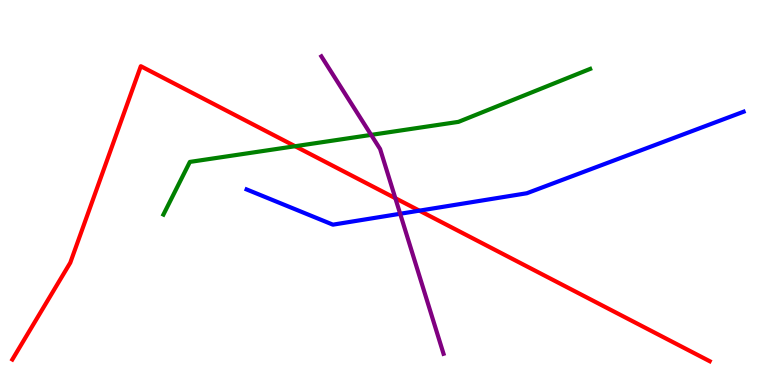[{'lines': ['blue', 'red'], 'intersections': [{'x': 5.41, 'y': 4.53}]}, {'lines': ['green', 'red'], 'intersections': [{'x': 3.81, 'y': 6.2}]}, {'lines': ['purple', 'red'], 'intersections': [{'x': 5.1, 'y': 4.85}]}, {'lines': ['blue', 'green'], 'intersections': []}, {'lines': ['blue', 'purple'], 'intersections': [{'x': 5.16, 'y': 4.45}]}, {'lines': ['green', 'purple'], 'intersections': [{'x': 4.79, 'y': 6.5}]}]